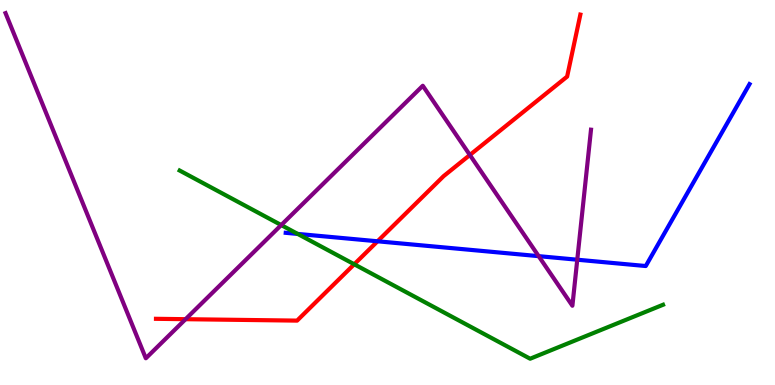[{'lines': ['blue', 'red'], 'intersections': [{'x': 4.87, 'y': 3.73}]}, {'lines': ['green', 'red'], 'intersections': [{'x': 4.57, 'y': 3.14}]}, {'lines': ['purple', 'red'], 'intersections': [{'x': 2.39, 'y': 1.71}, {'x': 6.06, 'y': 5.97}]}, {'lines': ['blue', 'green'], 'intersections': [{'x': 3.84, 'y': 3.92}]}, {'lines': ['blue', 'purple'], 'intersections': [{'x': 6.95, 'y': 3.35}, {'x': 7.45, 'y': 3.25}]}, {'lines': ['green', 'purple'], 'intersections': [{'x': 3.63, 'y': 4.15}]}]